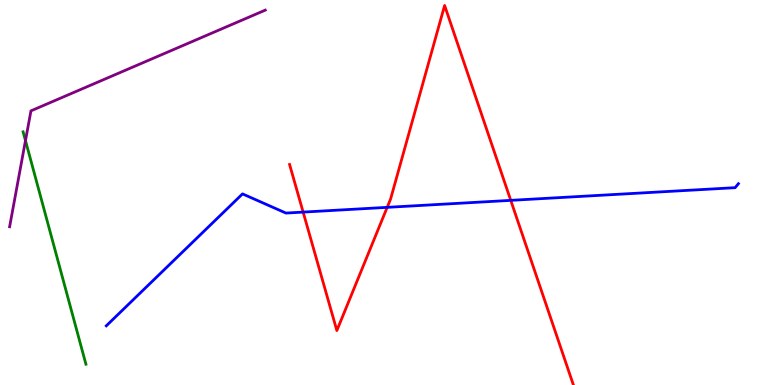[{'lines': ['blue', 'red'], 'intersections': [{'x': 3.91, 'y': 4.49}, {'x': 5.0, 'y': 4.61}, {'x': 6.59, 'y': 4.8}]}, {'lines': ['green', 'red'], 'intersections': []}, {'lines': ['purple', 'red'], 'intersections': []}, {'lines': ['blue', 'green'], 'intersections': []}, {'lines': ['blue', 'purple'], 'intersections': []}, {'lines': ['green', 'purple'], 'intersections': [{'x': 0.329, 'y': 6.35}]}]